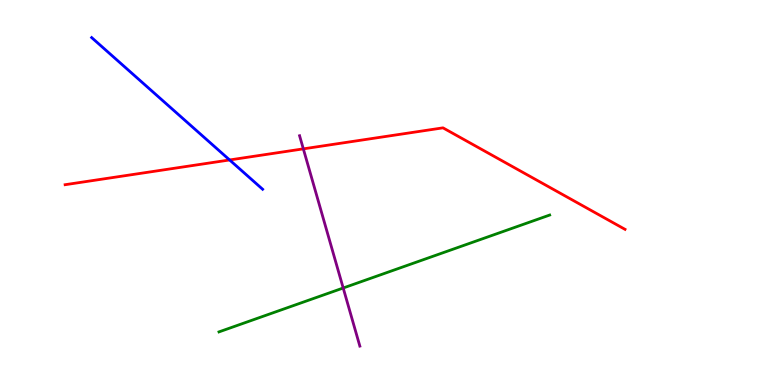[{'lines': ['blue', 'red'], 'intersections': [{'x': 2.96, 'y': 5.85}]}, {'lines': ['green', 'red'], 'intersections': []}, {'lines': ['purple', 'red'], 'intersections': [{'x': 3.91, 'y': 6.13}]}, {'lines': ['blue', 'green'], 'intersections': []}, {'lines': ['blue', 'purple'], 'intersections': []}, {'lines': ['green', 'purple'], 'intersections': [{'x': 4.43, 'y': 2.52}]}]